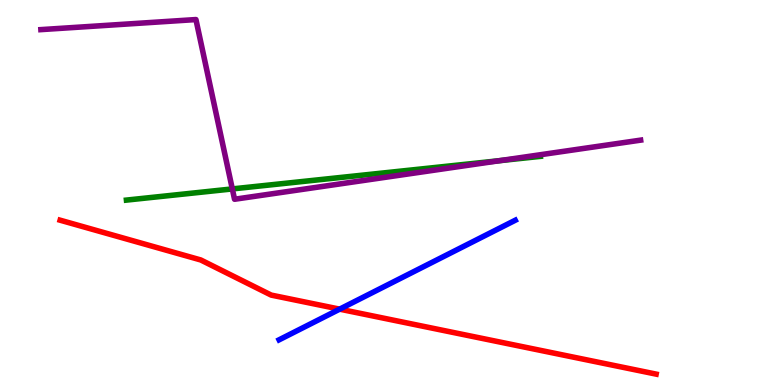[{'lines': ['blue', 'red'], 'intersections': [{'x': 4.38, 'y': 1.97}]}, {'lines': ['green', 'red'], 'intersections': []}, {'lines': ['purple', 'red'], 'intersections': []}, {'lines': ['blue', 'green'], 'intersections': []}, {'lines': ['blue', 'purple'], 'intersections': []}, {'lines': ['green', 'purple'], 'intersections': [{'x': 3.0, 'y': 5.09}, {'x': 6.44, 'y': 5.83}]}]